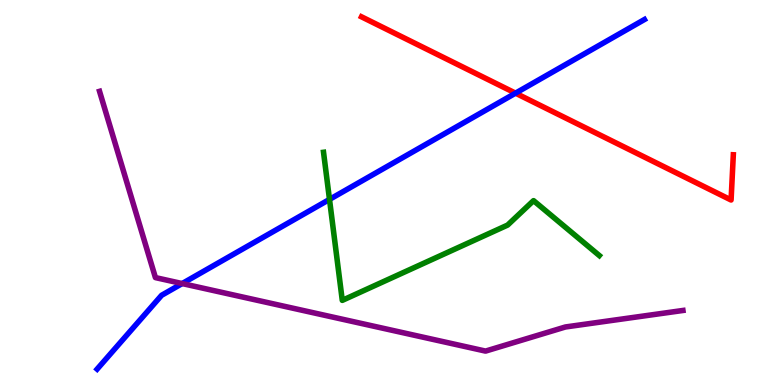[{'lines': ['blue', 'red'], 'intersections': [{'x': 6.65, 'y': 7.58}]}, {'lines': ['green', 'red'], 'intersections': []}, {'lines': ['purple', 'red'], 'intersections': []}, {'lines': ['blue', 'green'], 'intersections': [{'x': 4.25, 'y': 4.82}]}, {'lines': ['blue', 'purple'], 'intersections': [{'x': 2.35, 'y': 2.63}]}, {'lines': ['green', 'purple'], 'intersections': []}]